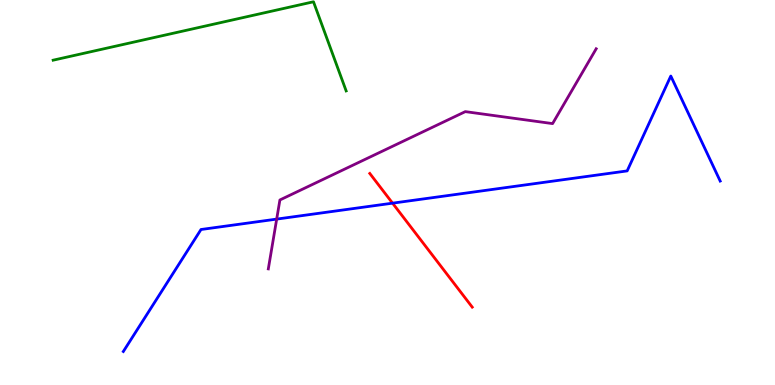[{'lines': ['blue', 'red'], 'intersections': [{'x': 5.07, 'y': 4.72}]}, {'lines': ['green', 'red'], 'intersections': []}, {'lines': ['purple', 'red'], 'intersections': []}, {'lines': ['blue', 'green'], 'intersections': []}, {'lines': ['blue', 'purple'], 'intersections': [{'x': 3.57, 'y': 4.31}]}, {'lines': ['green', 'purple'], 'intersections': []}]